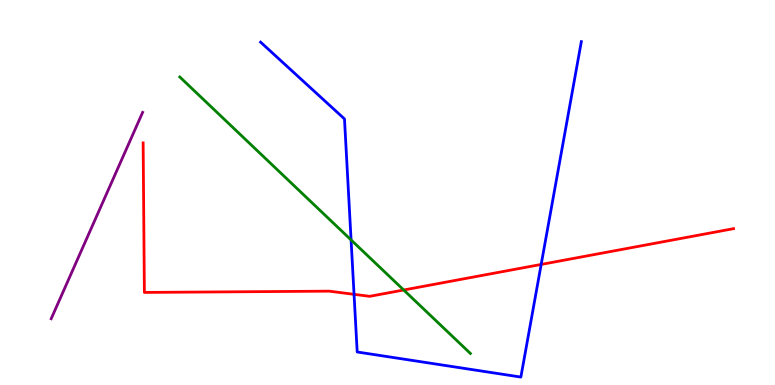[{'lines': ['blue', 'red'], 'intersections': [{'x': 4.57, 'y': 2.35}, {'x': 6.98, 'y': 3.13}]}, {'lines': ['green', 'red'], 'intersections': [{'x': 5.21, 'y': 2.47}]}, {'lines': ['purple', 'red'], 'intersections': []}, {'lines': ['blue', 'green'], 'intersections': [{'x': 4.53, 'y': 3.77}]}, {'lines': ['blue', 'purple'], 'intersections': []}, {'lines': ['green', 'purple'], 'intersections': []}]